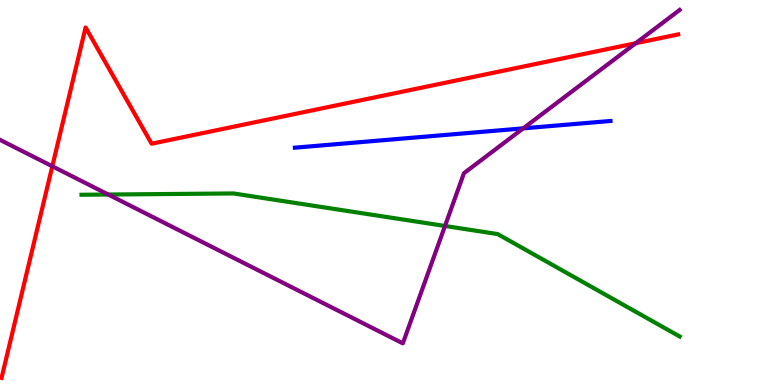[{'lines': ['blue', 'red'], 'intersections': []}, {'lines': ['green', 'red'], 'intersections': []}, {'lines': ['purple', 'red'], 'intersections': [{'x': 0.675, 'y': 5.68}, {'x': 8.2, 'y': 8.88}]}, {'lines': ['blue', 'green'], 'intersections': []}, {'lines': ['blue', 'purple'], 'intersections': [{'x': 6.75, 'y': 6.67}]}, {'lines': ['green', 'purple'], 'intersections': [{'x': 1.4, 'y': 4.95}, {'x': 5.74, 'y': 4.13}]}]